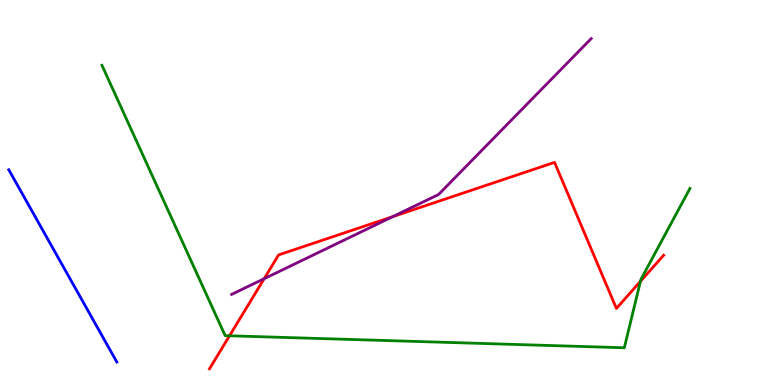[{'lines': ['blue', 'red'], 'intersections': []}, {'lines': ['green', 'red'], 'intersections': [{'x': 2.96, 'y': 1.28}, {'x': 8.26, 'y': 2.69}]}, {'lines': ['purple', 'red'], 'intersections': [{'x': 3.41, 'y': 2.76}, {'x': 5.07, 'y': 4.37}]}, {'lines': ['blue', 'green'], 'intersections': []}, {'lines': ['blue', 'purple'], 'intersections': []}, {'lines': ['green', 'purple'], 'intersections': []}]